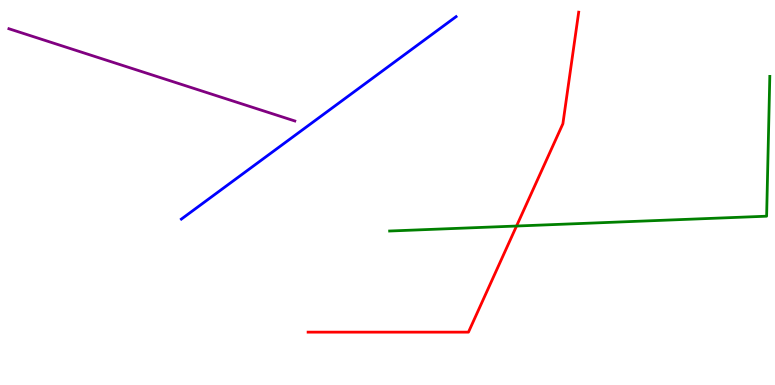[{'lines': ['blue', 'red'], 'intersections': []}, {'lines': ['green', 'red'], 'intersections': [{'x': 6.67, 'y': 4.13}]}, {'lines': ['purple', 'red'], 'intersections': []}, {'lines': ['blue', 'green'], 'intersections': []}, {'lines': ['blue', 'purple'], 'intersections': []}, {'lines': ['green', 'purple'], 'intersections': []}]